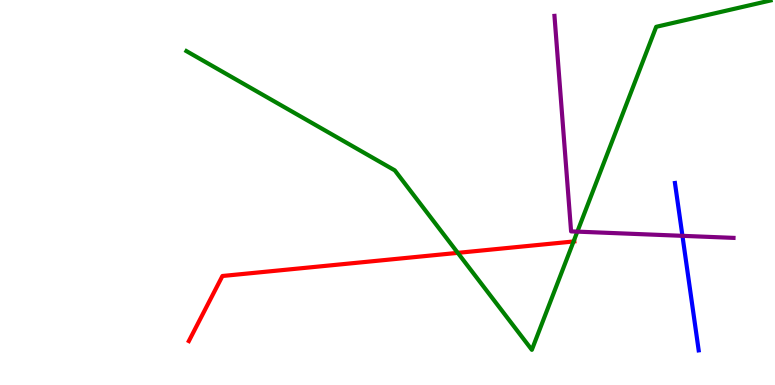[{'lines': ['blue', 'red'], 'intersections': []}, {'lines': ['green', 'red'], 'intersections': [{'x': 5.91, 'y': 3.43}, {'x': 7.4, 'y': 3.73}]}, {'lines': ['purple', 'red'], 'intersections': []}, {'lines': ['blue', 'green'], 'intersections': []}, {'lines': ['blue', 'purple'], 'intersections': [{'x': 8.81, 'y': 3.87}]}, {'lines': ['green', 'purple'], 'intersections': [{'x': 7.45, 'y': 3.98}]}]